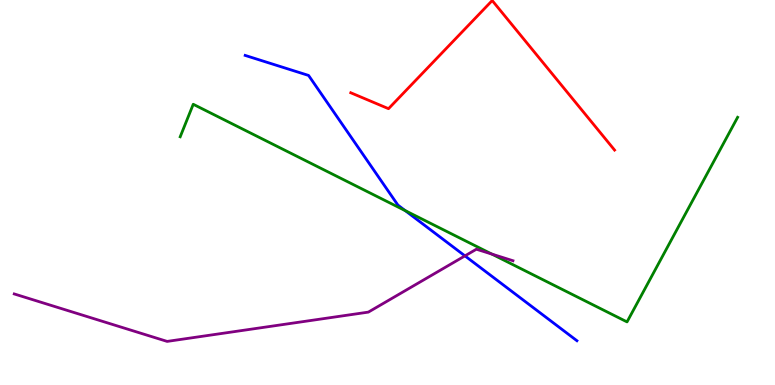[{'lines': ['blue', 'red'], 'intersections': []}, {'lines': ['green', 'red'], 'intersections': []}, {'lines': ['purple', 'red'], 'intersections': []}, {'lines': ['blue', 'green'], 'intersections': [{'x': 5.23, 'y': 4.53}]}, {'lines': ['blue', 'purple'], 'intersections': [{'x': 6.0, 'y': 3.35}]}, {'lines': ['green', 'purple'], 'intersections': [{'x': 6.35, 'y': 3.4}]}]